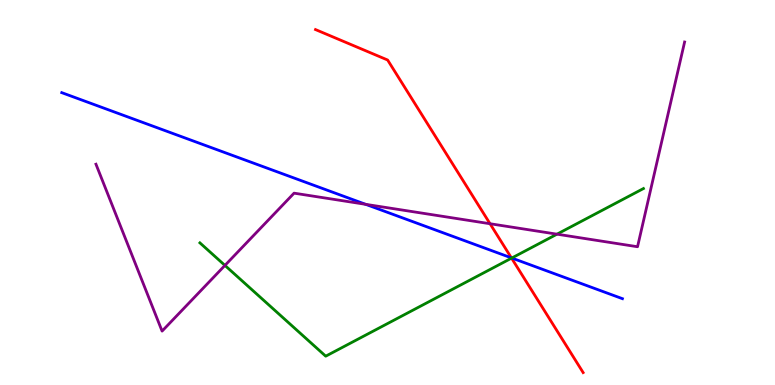[{'lines': ['blue', 'red'], 'intersections': [{'x': 6.6, 'y': 3.3}]}, {'lines': ['green', 'red'], 'intersections': [{'x': 6.6, 'y': 3.3}]}, {'lines': ['purple', 'red'], 'intersections': [{'x': 6.32, 'y': 4.19}]}, {'lines': ['blue', 'green'], 'intersections': [{'x': 6.6, 'y': 3.3}]}, {'lines': ['blue', 'purple'], 'intersections': [{'x': 4.72, 'y': 4.69}]}, {'lines': ['green', 'purple'], 'intersections': [{'x': 2.9, 'y': 3.11}, {'x': 7.19, 'y': 3.92}]}]